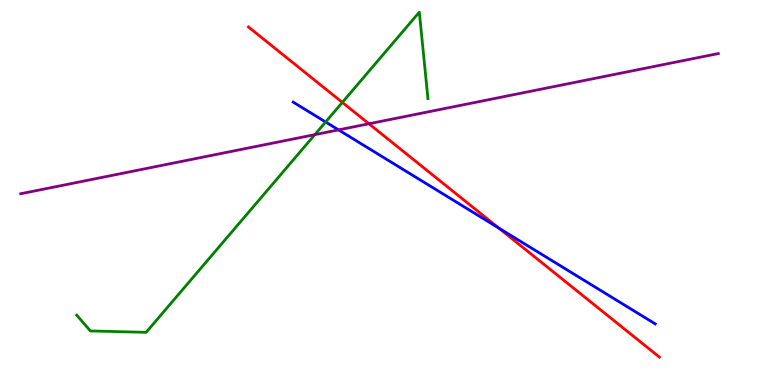[{'lines': ['blue', 'red'], 'intersections': [{'x': 6.43, 'y': 4.08}]}, {'lines': ['green', 'red'], 'intersections': [{'x': 4.42, 'y': 7.34}]}, {'lines': ['purple', 'red'], 'intersections': [{'x': 4.76, 'y': 6.79}]}, {'lines': ['blue', 'green'], 'intersections': [{'x': 4.2, 'y': 6.83}]}, {'lines': ['blue', 'purple'], 'intersections': [{'x': 4.37, 'y': 6.63}]}, {'lines': ['green', 'purple'], 'intersections': [{'x': 4.06, 'y': 6.5}]}]